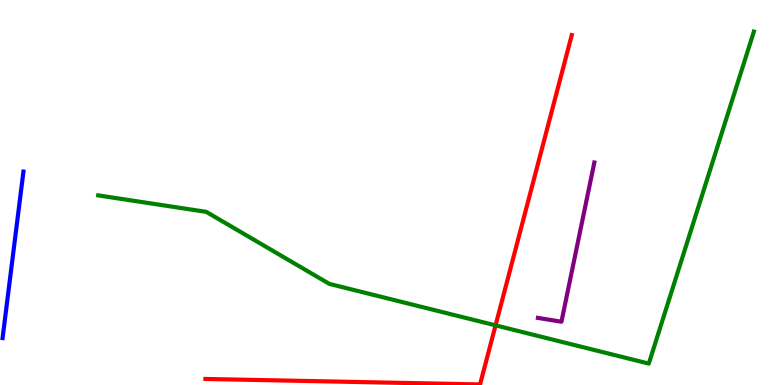[{'lines': ['blue', 'red'], 'intersections': []}, {'lines': ['green', 'red'], 'intersections': [{'x': 6.39, 'y': 1.55}]}, {'lines': ['purple', 'red'], 'intersections': []}, {'lines': ['blue', 'green'], 'intersections': []}, {'lines': ['blue', 'purple'], 'intersections': []}, {'lines': ['green', 'purple'], 'intersections': []}]